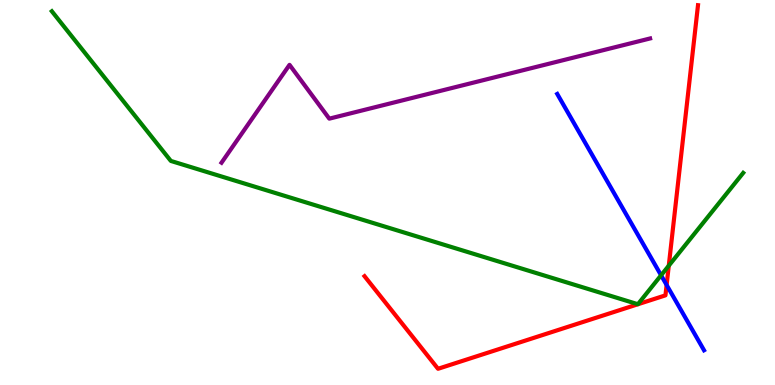[{'lines': ['blue', 'red'], 'intersections': [{'x': 8.6, 'y': 2.6}]}, {'lines': ['green', 'red'], 'intersections': [{'x': 8.63, 'y': 3.1}]}, {'lines': ['purple', 'red'], 'intersections': []}, {'lines': ['blue', 'green'], 'intersections': [{'x': 8.53, 'y': 2.85}]}, {'lines': ['blue', 'purple'], 'intersections': []}, {'lines': ['green', 'purple'], 'intersections': []}]